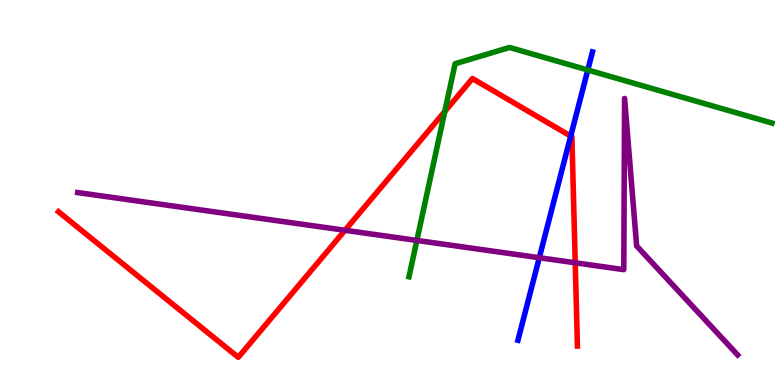[{'lines': ['blue', 'red'], 'intersections': [{'x': 7.36, 'y': 6.46}]}, {'lines': ['green', 'red'], 'intersections': [{'x': 5.74, 'y': 7.1}]}, {'lines': ['purple', 'red'], 'intersections': [{'x': 4.45, 'y': 4.02}, {'x': 7.42, 'y': 3.17}]}, {'lines': ['blue', 'green'], 'intersections': [{'x': 7.58, 'y': 8.18}]}, {'lines': ['blue', 'purple'], 'intersections': [{'x': 6.96, 'y': 3.31}]}, {'lines': ['green', 'purple'], 'intersections': [{'x': 5.38, 'y': 3.75}]}]